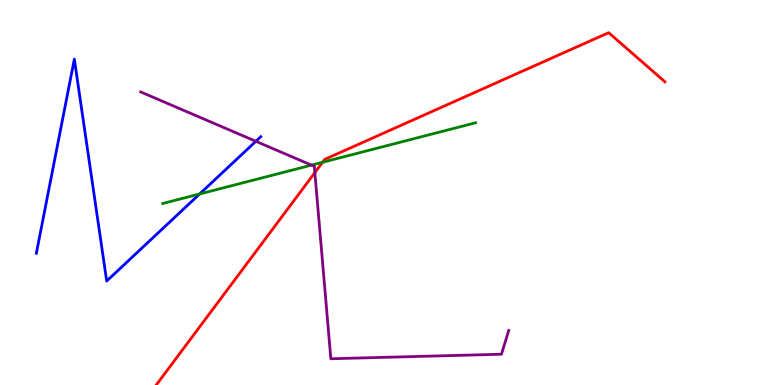[{'lines': ['blue', 'red'], 'intersections': []}, {'lines': ['green', 'red'], 'intersections': [{'x': 4.16, 'y': 5.79}]}, {'lines': ['purple', 'red'], 'intersections': [{'x': 4.06, 'y': 5.52}]}, {'lines': ['blue', 'green'], 'intersections': [{'x': 2.58, 'y': 4.96}]}, {'lines': ['blue', 'purple'], 'intersections': [{'x': 3.3, 'y': 6.33}]}, {'lines': ['green', 'purple'], 'intersections': [{'x': 4.02, 'y': 5.71}]}]